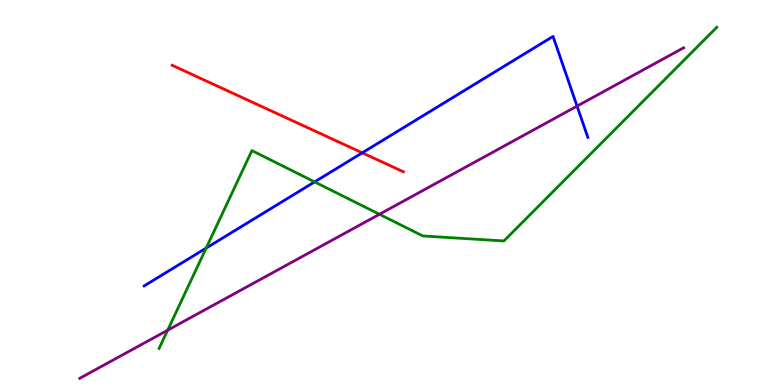[{'lines': ['blue', 'red'], 'intersections': [{'x': 4.67, 'y': 6.03}]}, {'lines': ['green', 'red'], 'intersections': []}, {'lines': ['purple', 'red'], 'intersections': []}, {'lines': ['blue', 'green'], 'intersections': [{'x': 2.66, 'y': 3.56}, {'x': 4.06, 'y': 5.28}]}, {'lines': ['blue', 'purple'], 'intersections': [{'x': 7.45, 'y': 7.24}]}, {'lines': ['green', 'purple'], 'intersections': [{'x': 2.16, 'y': 1.42}, {'x': 4.9, 'y': 4.43}]}]